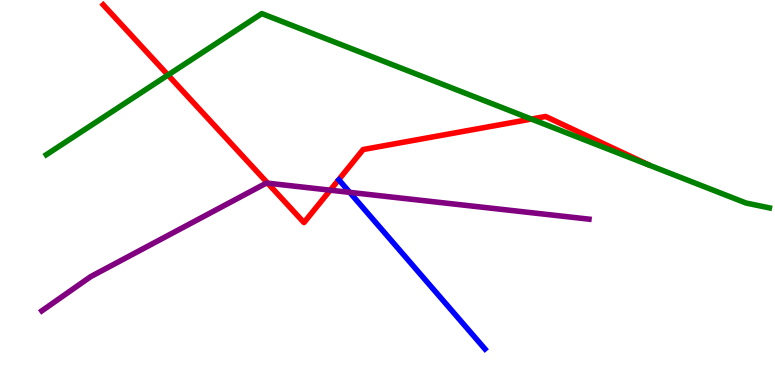[{'lines': ['blue', 'red'], 'intersections': []}, {'lines': ['green', 'red'], 'intersections': [{'x': 2.17, 'y': 8.05}, {'x': 6.86, 'y': 6.91}]}, {'lines': ['purple', 'red'], 'intersections': [{'x': 3.45, 'y': 5.24}, {'x': 4.26, 'y': 5.06}]}, {'lines': ['blue', 'green'], 'intersections': []}, {'lines': ['blue', 'purple'], 'intersections': [{'x': 4.51, 'y': 5.0}]}, {'lines': ['green', 'purple'], 'intersections': []}]